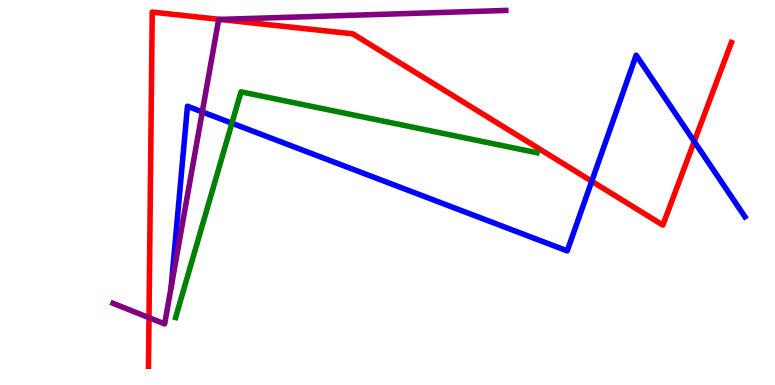[{'lines': ['blue', 'red'], 'intersections': [{'x': 7.64, 'y': 5.29}, {'x': 8.96, 'y': 6.33}]}, {'lines': ['green', 'red'], 'intersections': []}, {'lines': ['purple', 'red'], 'intersections': [{'x': 1.92, 'y': 1.75}, {'x': 2.84, 'y': 9.5}]}, {'lines': ['blue', 'green'], 'intersections': [{'x': 2.99, 'y': 6.8}]}, {'lines': ['blue', 'purple'], 'intersections': [{'x': 2.61, 'y': 7.09}]}, {'lines': ['green', 'purple'], 'intersections': []}]